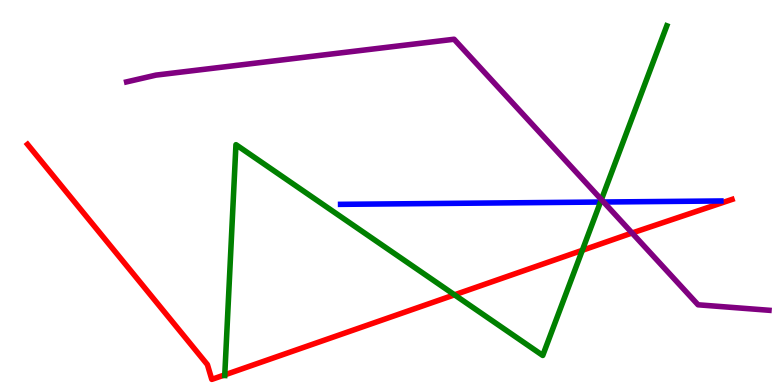[{'lines': ['blue', 'red'], 'intersections': []}, {'lines': ['green', 'red'], 'intersections': [{'x': 2.9, 'y': 0.263}, {'x': 5.86, 'y': 2.34}, {'x': 7.51, 'y': 3.5}]}, {'lines': ['purple', 'red'], 'intersections': [{'x': 8.16, 'y': 3.95}]}, {'lines': ['blue', 'green'], 'intersections': [{'x': 7.75, 'y': 4.75}]}, {'lines': ['blue', 'purple'], 'intersections': [{'x': 7.79, 'y': 4.75}]}, {'lines': ['green', 'purple'], 'intersections': [{'x': 7.76, 'y': 4.82}]}]